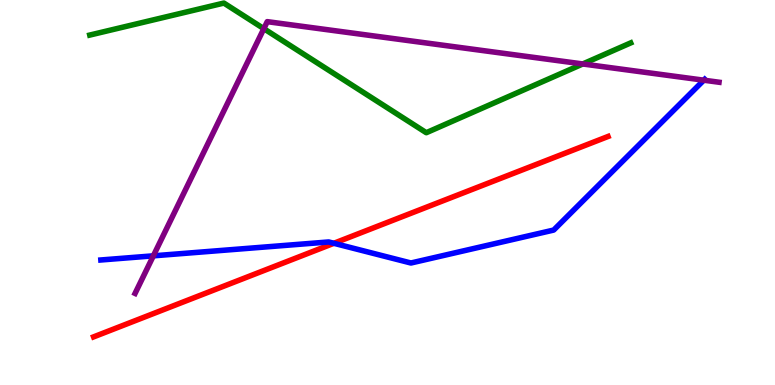[{'lines': ['blue', 'red'], 'intersections': [{'x': 4.31, 'y': 3.68}]}, {'lines': ['green', 'red'], 'intersections': []}, {'lines': ['purple', 'red'], 'intersections': []}, {'lines': ['blue', 'green'], 'intersections': []}, {'lines': ['blue', 'purple'], 'intersections': [{'x': 1.98, 'y': 3.36}, {'x': 9.08, 'y': 7.92}]}, {'lines': ['green', 'purple'], 'intersections': [{'x': 3.4, 'y': 9.26}, {'x': 7.52, 'y': 8.34}]}]